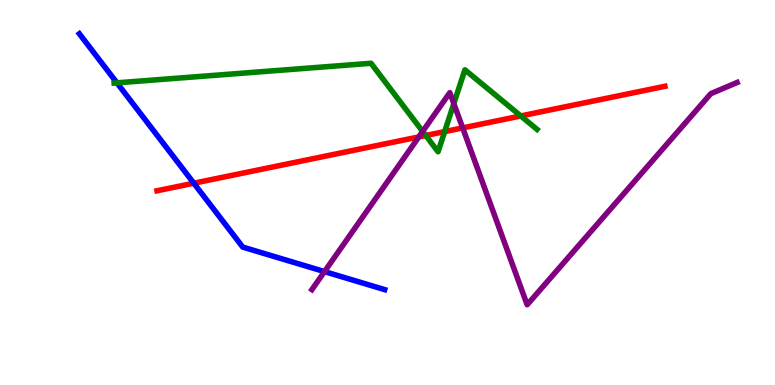[{'lines': ['blue', 'red'], 'intersections': [{'x': 2.5, 'y': 5.24}]}, {'lines': ['green', 'red'], 'intersections': [{'x': 5.49, 'y': 6.48}, {'x': 5.74, 'y': 6.58}, {'x': 6.72, 'y': 6.99}]}, {'lines': ['purple', 'red'], 'intersections': [{'x': 5.4, 'y': 6.44}, {'x': 5.97, 'y': 6.68}]}, {'lines': ['blue', 'green'], 'intersections': [{'x': 1.51, 'y': 7.85}]}, {'lines': ['blue', 'purple'], 'intersections': [{'x': 4.19, 'y': 2.95}]}, {'lines': ['green', 'purple'], 'intersections': [{'x': 5.45, 'y': 6.59}, {'x': 5.86, 'y': 7.31}]}]